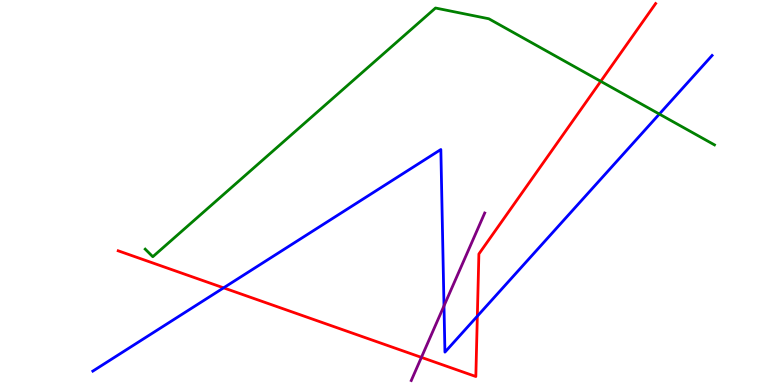[{'lines': ['blue', 'red'], 'intersections': [{'x': 2.89, 'y': 2.52}, {'x': 6.16, 'y': 1.79}]}, {'lines': ['green', 'red'], 'intersections': [{'x': 7.75, 'y': 7.89}]}, {'lines': ['purple', 'red'], 'intersections': [{'x': 5.44, 'y': 0.717}]}, {'lines': ['blue', 'green'], 'intersections': [{'x': 8.51, 'y': 7.04}]}, {'lines': ['blue', 'purple'], 'intersections': [{'x': 5.73, 'y': 2.06}]}, {'lines': ['green', 'purple'], 'intersections': []}]